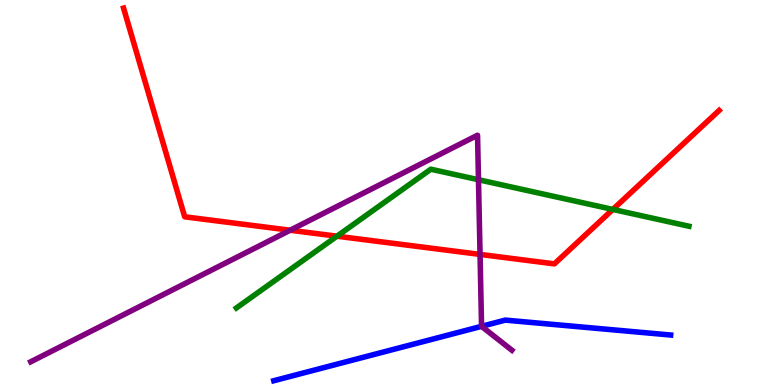[{'lines': ['blue', 'red'], 'intersections': []}, {'lines': ['green', 'red'], 'intersections': [{'x': 4.35, 'y': 3.87}, {'x': 7.91, 'y': 4.56}]}, {'lines': ['purple', 'red'], 'intersections': [{'x': 3.74, 'y': 4.02}, {'x': 6.19, 'y': 3.39}]}, {'lines': ['blue', 'green'], 'intersections': []}, {'lines': ['blue', 'purple'], 'intersections': [{'x': 6.21, 'y': 1.52}]}, {'lines': ['green', 'purple'], 'intersections': [{'x': 6.17, 'y': 5.33}]}]